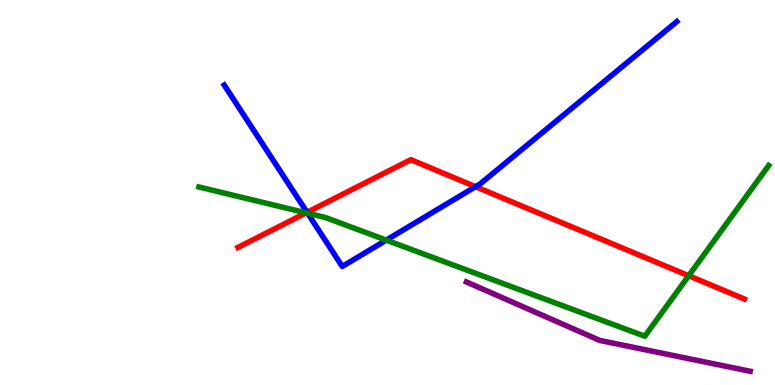[{'lines': ['blue', 'red'], 'intersections': [{'x': 3.96, 'y': 4.48}, {'x': 6.14, 'y': 5.15}]}, {'lines': ['green', 'red'], 'intersections': [{'x': 3.95, 'y': 4.47}, {'x': 8.89, 'y': 2.84}]}, {'lines': ['purple', 'red'], 'intersections': []}, {'lines': ['blue', 'green'], 'intersections': [{'x': 3.97, 'y': 4.46}, {'x': 4.98, 'y': 3.76}]}, {'lines': ['blue', 'purple'], 'intersections': []}, {'lines': ['green', 'purple'], 'intersections': []}]